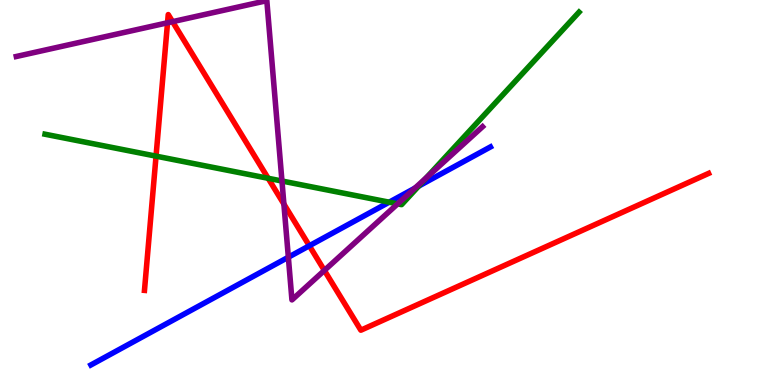[{'lines': ['blue', 'red'], 'intersections': [{'x': 3.99, 'y': 3.62}]}, {'lines': ['green', 'red'], 'intersections': [{'x': 2.01, 'y': 5.94}, {'x': 3.46, 'y': 5.37}]}, {'lines': ['purple', 'red'], 'intersections': [{'x': 2.16, 'y': 9.41}, {'x': 2.23, 'y': 9.44}, {'x': 3.66, 'y': 4.7}, {'x': 4.19, 'y': 2.98}]}, {'lines': ['blue', 'green'], 'intersections': [{'x': 5.02, 'y': 4.75}, {'x': 5.4, 'y': 5.17}]}, {'lines': ['blue', 'purple'], 'intersections': [{'x': 3.72, 'y': 3.32}, {'x': 5.35, 'y': 5.11}]}, {'lines': ['green', 'purple'], 'intersections': [{'x': 3.64, 'y': 5.3}, {'x': 5.13, 'y': 4.7}, {'x': 5.5, 'y': 5.38}]}]